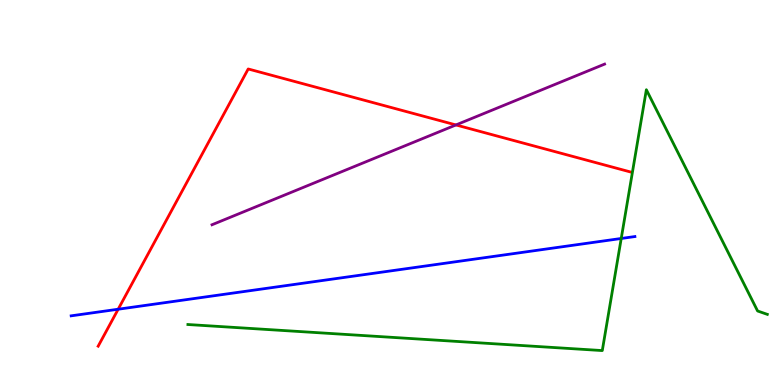[{'lines': ['blue', 'red'], 'intersections': [{'x': 1.52, 'y': 1.97}]}, {'lines': ['green', 'red'], 'intersections': []}, {'lines': ['purple', 'red'], 'intersections': [{'x': 5.88, 'y': 6.75}]}, {'lines': ['blue', 'green'], 'intersections': [{'x': 8.02, 'y': 3.81}]}, {'lines': ['blue', 'purple'], 'intersections': []}, {'lines': ['green', 'purple'], 'intersections': []}]